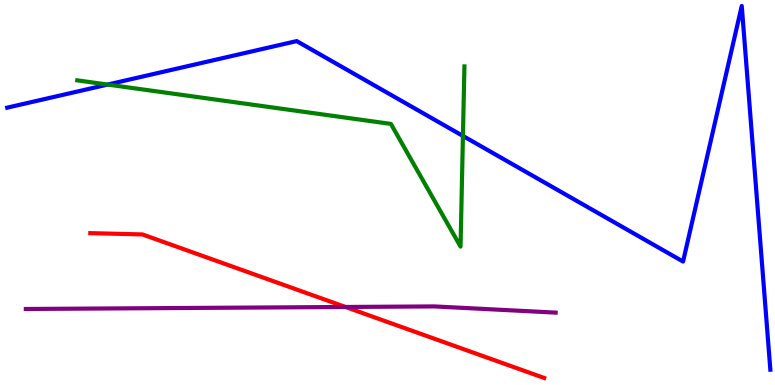[{'lines': ['blue', 'red'], 'intersections': []}, {'lines': ['green', 'red'], 'intersections': []}, {'lines': ['purple', 'red'], 'intersections': [{'x': 4.46, 'y': 2.03}]}, {'lines': ['blue', 'green'], 'intersections': [{'x': 1.39, 'y': 7.8}, {'x': 5.97, 'y': 6.47}]}, {'lines': ['blue', 'purple'], 'intersections': []}, {'lines': ['green', 'purple'], 'intersections': []}]